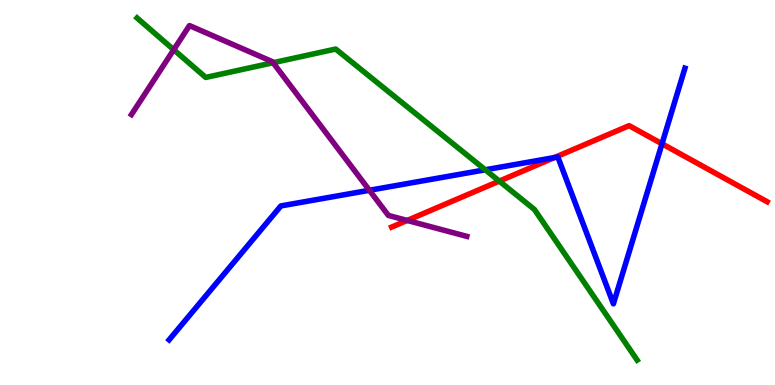[{'lines': ['blue', 'red'], 'intersections': [{'x': 7.15, 'y': 5.91}, {'x': 8.54, 'y': 6.27}]}, {'lines': ['green', 'red'], 'intersections': [{'x': 6.44, 'y': 5.3}]}, {'lines': ['purple', 'red'], 'intersections': [{'x': 5.25, 'y': 4.27}]}, {'lines': ['blue', 'green'], 'intersections': [{'x': 6.26, 'y': 5.59}]}, {'lines': ['blue', 'purple'], 'intersections': [{'x': 4.77, 'y': 5.06}]}, {'lines': ['green', 'purple'], 'intersections': [{'x': 2.24, 'y': 8.71}, {'x': 3.52, 'y': 8.37}]}]